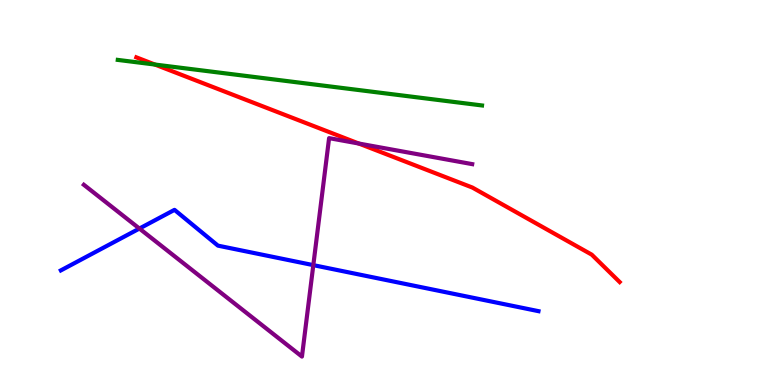[{'lines': ['blue', 'red'], 'intersections': []}, {'lines': ['green', 'red'], 'intersections': [{'x': 2.0, 'y': 8.32}]}, {'lines': ['purple', 'red'], 'intersections': [{'x': 4.63, 'y': 6.27}]}, {'lines': ['blue', 'green'], 'intersections': []}, {'lines': ['blue', 'purple'], 'intersections': [{'x': 1.8, 'y': 4.06}, {'x': 4.04, 'y': 3.11}]}, {'lines': ['green', 'purple'], 'intersections': []}]